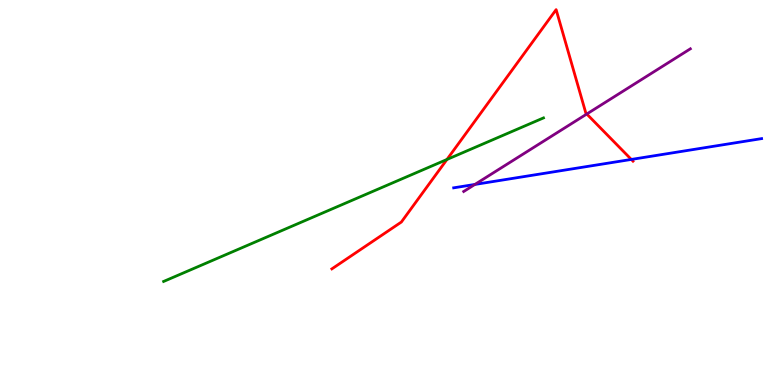[{'lines': ['blue', 'red'], 'intersections': [{'x': 8.15, 'y': 5.86}]}, {'lines': ['green', 'red'], 'intersections': [{'x': 5.77, 'y': 5.86}]}, {'lines': ['purple', 'red'], 'intersections': [{'x': 7.57, 'y': 7.04}]}, {'lines': ['blue', 'green'], 'intersections': []}, {'lines': ['blue', 'purple'], 'intersections': [{'x': 6.13, 'y': 5.21}]}, {'lines': ['green', 'purple'], 'intersections': []}]